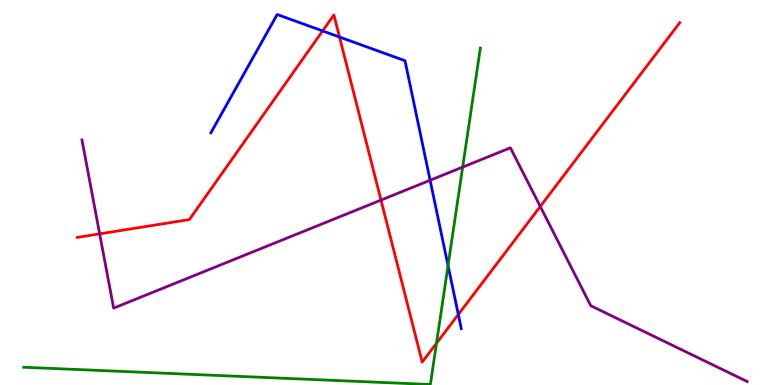[{'lines': ['blue', 'red'], 'intersections': [{'x': 4.16, 'y': 9.2}, {'x': 4.38, 'y': 9.04}, {'x': 5.91, 'y': 1.83}]}, {'lines': ['green', 'red'], 'intersections': [{'x': 5.63, 'y': 1.08}]}, {'lines': ['purple', 'red'], 'intersections': [{'x': 1.29, 'y': 3.93}, {'x': 4.92, 'y': 4.8}, {'x': 6.97, 'y': 4.64}]}, {'lines': ['blue', 'green'], 'intersections': [{'x': 5.78, 'y': 3.1}]}, {'lines': ['blue', 'purple'], 'intersections': [{'x': 5.55, 'y': 5.32}]}, {'lines': ['green', 'purple'], 'intersections': [{'x': 5.97, 'y': 5.66}]}]